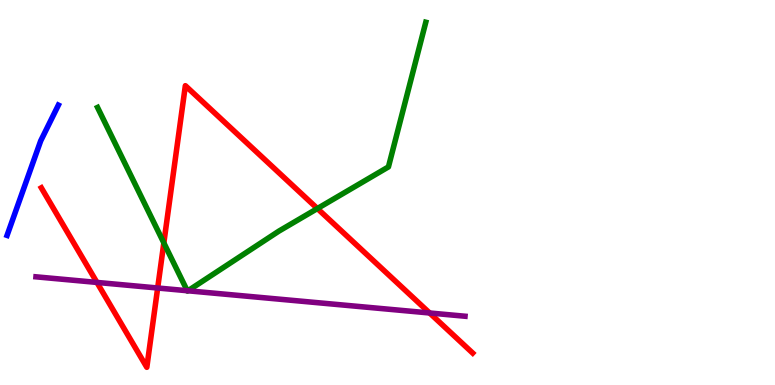[{'lines': ['blue', 'red'], 'intersections': []}, {'lines': ['green', 'red'], 'intersections': [{'x': 2.11, 'y': 3.69}, {'x': 4.1, 'y': 4.58}]}, {'lines': ['purple', 'red'], 'intersections': [{'x': 1.25, 'y': 2.66}, {'x': 2.03, 'y': 2.52}, {'x': 5.54, 'y': 1.87}]}, {'lines': ['blue', 'green'], 'intersections': []}, {'lines': ['blue', 'purple'], 'intersections': []}, {'lines': ['green', 'purple'], 'intersections': [{'x': 2.42, 'y': 2.45}, {'x': 2.43, 'y': 2.45}]}]